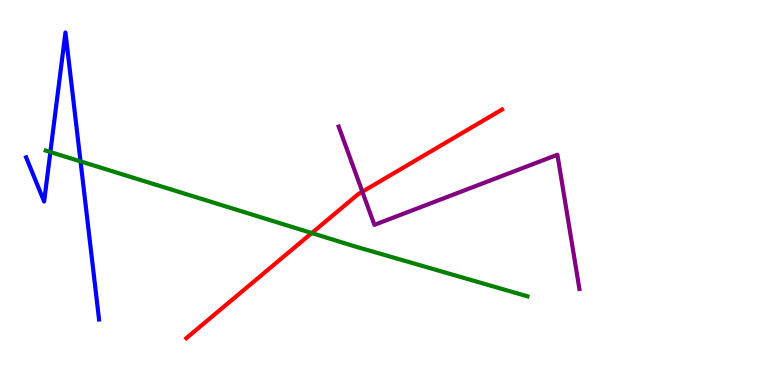[{'lines': ['blue', 'red'], 'intersections': []}, {'lines': ['green', 'red'], 'intersections': [{'x': 4.02, 'y': 3.95}]}, {'lines': ['purple', 'red'], 'intersections': [{'x': 4.68, 'y': 5.02}]}, {'lines': ['blue', 'green'], 'intersections': [{'x': 0.65, 'y': 6.05}, {'x': 1.04, 'y': 5.81}]}, {'lines': ['blue', 'purple'], 'intersections': []}, {'lines': ['green', 'purple'], 'intersections': []}]